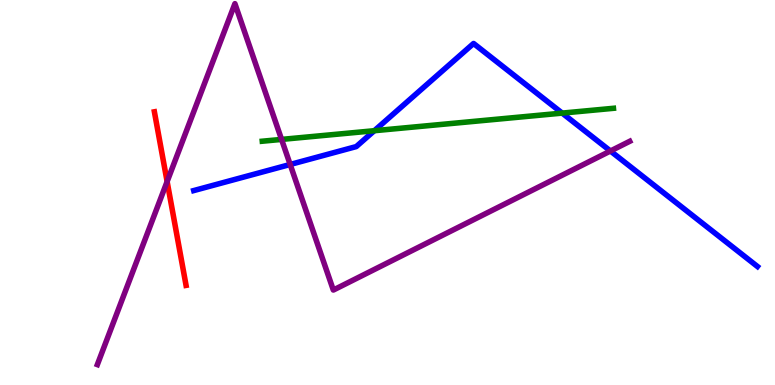[{'lines': ['blue', 'red'], 'intersections': []}, {'lines': ['green', 'red'], 'intersections': []}, {'lines': ['purple', 'red'], 'intersections': [{'x': 2.16, 'y': 5.28}]}, {'lines': ['blue', 'green'], 'intersections': [{'x': 4.83, 'y': 6.6}, {'x': 7.25, 'y': 7.06}]}, {'lines': ['blue', 'purple'], 'intersections': [{'x': 3.74, 'y': 5.73}, {'x': 7.88, 'y': 6.08}]}, {'lines': ['green', 'purple'], 'intersections': [{'x': 3.63, 'y': 6.38}]}]